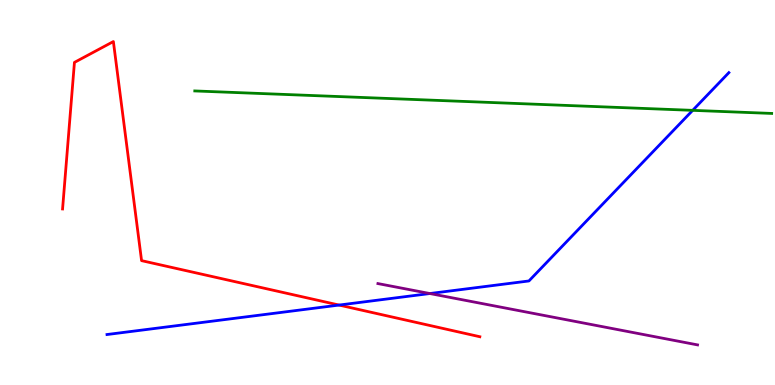[{'lines': ['blue', 'red'], 'intersections': [{'x': 4.38, 'y': 2.08}]}, {'lines': ['green', 'red'], 'intersections': []}, {'lines': ['purple', 'red'], 'intersections': []}, {'lines': ['blue', 'green'], 'intersections': [{'x': 8.94, 'y': 7.13}]}, {'lines': ['blue', 'purple'], 'intersections': [{'x': 5.55, 'y': 2.38}]}, {'lines': ['green', 'purple'], 'intersections': []}]